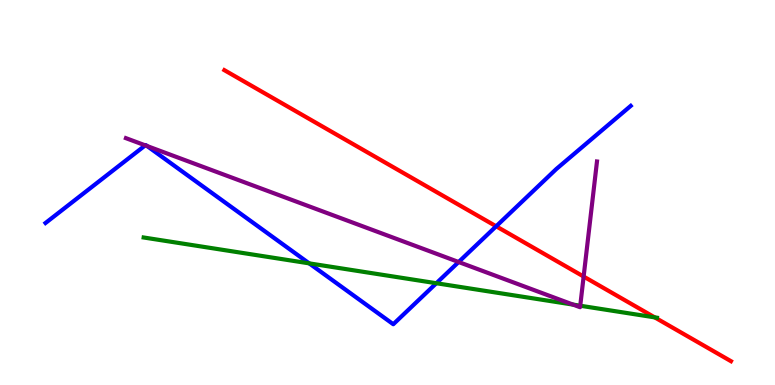[{'lines': ['blue', 'red'], 'intersections': [{'x': 6.4, 'y': 4.12}]}, {'lines': ['green', 'red'], 'intersections': [{'x': 8.45, 'y': 1.76}]}, {'lines': ['purple', 'red'], 'intersections': [{'x': 7.53, 'y': 2.82}]}, {'lines': ['blue', 'green'], 'intersections': [{'x': 3.99, 'y': 3.16}, {'x': 5.63, 'y': 2.64}]}, {'lines': ['blue', 'purple'], 'intersections': [{'x': 1.87, 'y': 6.22}, {'x': 1.9, 'y': 6.21}, {'x': 5.92, 'y': 3.19}]}, {'lines': ['green', 'purple'], 'intersections': [{'x': 7.39, 'y': 2.09}, {'x': 7.49, 'y': 2.06}]}]